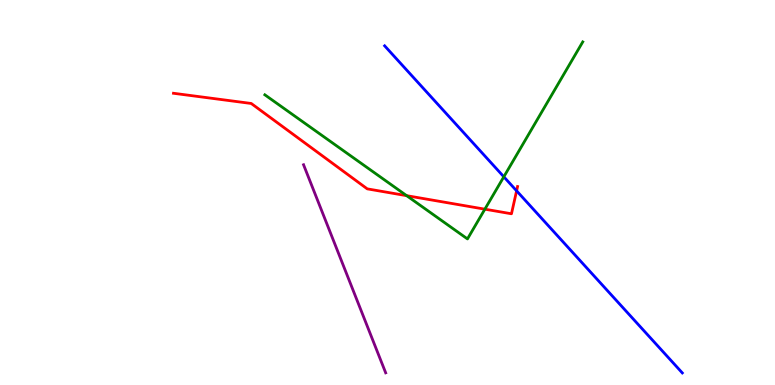[{'lines': ['blue', 'red'], 'intersections': [{'x': 6.67, 'y': 5.04}]}, {'lines': ['green', 'red'], 'intersections': [{'x': 5.25, 'y': 4.92}, {'x': 6.26, 'y': 4.57}]}, {'lines': ['purple', 'red'], 'intersections': []}, {'lines': ['blue', 'green'], 'intersections': [{'x': 6.5, 'y': 5.41}]}, {'lines': ['blue', 'purple'], 'intersections': []}, {'lines': ['green', 'purple'], 'intersections': []}]